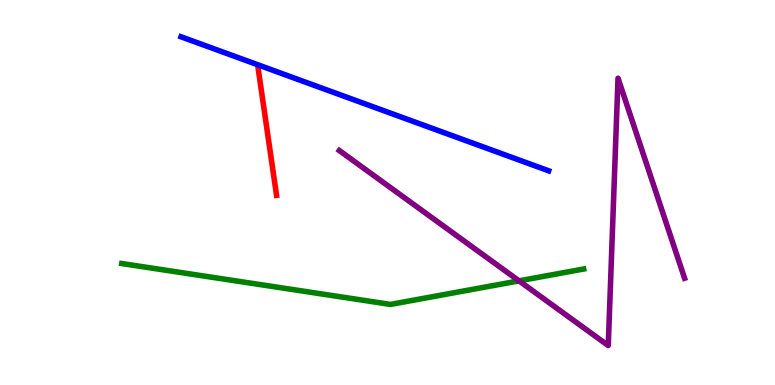[{'lines': ['blue', 'red'], 'intersections': []}, {'lines': ['green', 'red'], 'intersections': []}, {'lines': ['purple', 'red'], 'intersections': []}, {'lines': ['blue', 'green'], 'intersections': []}, {'lines': ['blue', 'purple'], 'intersections': []}, {'lines': ['green', 'purple'], 'intersections': [{'x': 6.7, 'y': 2.71}]}]